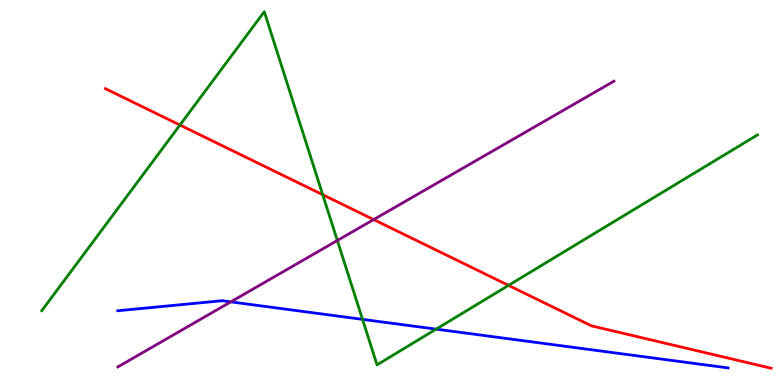[{'lines': ['blue', 'red'], 'intersections': []}, {'lines': ['green', 'red'], 'intersections': [{'x': 2.32, 'y': 6.75}, {'x': 4.16, 'y': 4.94}, {'x': 6.56, 'y': 2.59}]}, {'lines': ['purple', 'red'], 'intersections': [{'x': 4.82, 'y': 4.3}]}, {'lines': ['blue', 'green'], 'intersections': [{'x': 4.68, 'y': 1.7}, {'x': 5.63, 'y': 1.45}]}, {'lines': ['blue', 'purple'], 'intersections': [{'x': 2.98, 'y': 2.16}]}, {'lines': ['green', 'purple'], 'intersections': [{'x': 4.35, 'y': 3.75}]}]